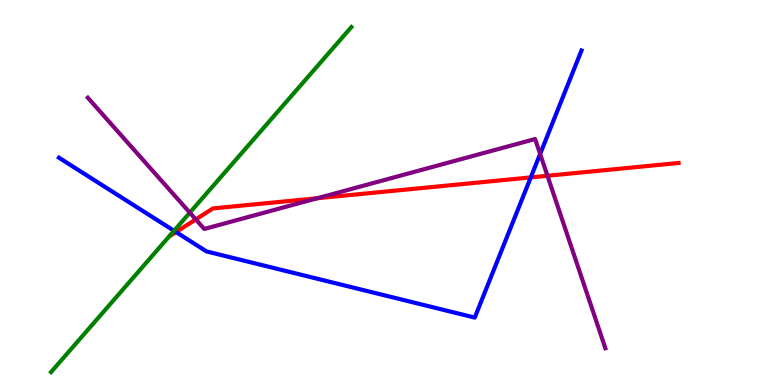[{'lines': ['blue', 'red'], 'intersections': [{'x': 2.27, 'y': 3.97}, {'x': 6.85, 'y': 5.39}]}, {'lines': ['green', 'red'], 'intersections': []}, {'lines': ['purple', 'red'], 'intersections': [{'x': 2.53, 'y': 4.3}, {'x': 4.09, 'y': 4.85}, {'x': 7.06, 'y': 5.43}]}, {'lines': ['blue', 'green'], 'intersections': [{'x': 2.25, 'y': 4.01}]}, {'lines': ['blue', 'purple'], 'intersections': [{'x': 6.97, 'y': 6.0}]}, {'lines': ['green', 'purple'], 'intersections': [{'x': 2.45, 'y': 4.48}]}]